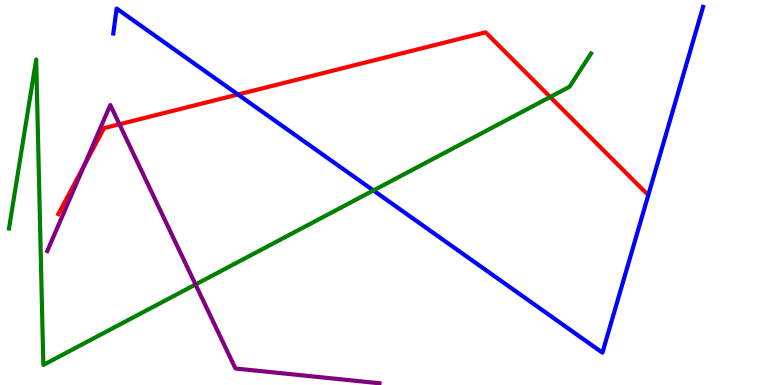[{'lines': ['blue', 'red'], 'intersections': [{'x': 3.07, 'y': 7.55}]}, {'lines': ['green', 'red'], 'intersections': [{'x': 7.1, 'y': 7.48}]}, {'lines': ['purple', 'red'], 'intersections': [{'x': 1.09, 'y': 5.7}, {'x': 1.54, 'y': 6.77}]}, {'lines': ['blue', 'green'], 'intersections': [{'x': 4.82, 'y': 5.05}]}, {'lines': ['blue', 'purple'], 'intersections': []}, {'lines': ['green', 'purple'], 'intersections': [{'x': 2.52, 'y': 2.61}]}]